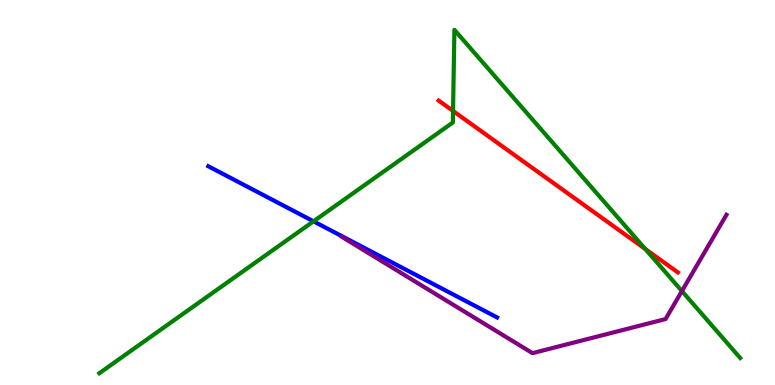[{'lines': ['blue', 'red'], 'intersections': []}, {'lines': ['green', 'red'], 'intersections': [{'x': 5.85, 'y': 7.12}, {'x': 8.33, 'y': 3.53}]}, {'lines': ['purple', 'red'], 'intersections': []}, {'lines': ['blue', 'green'], 'intersections': [{'x': 4.05, 'y': 4.25}]}, {'lines': ['blue', 'purple'], 'intersections': []}, {'lines': ['green', 'purple'], 'intersections': [{'x': 8.8, 'y': 2.44}]}]